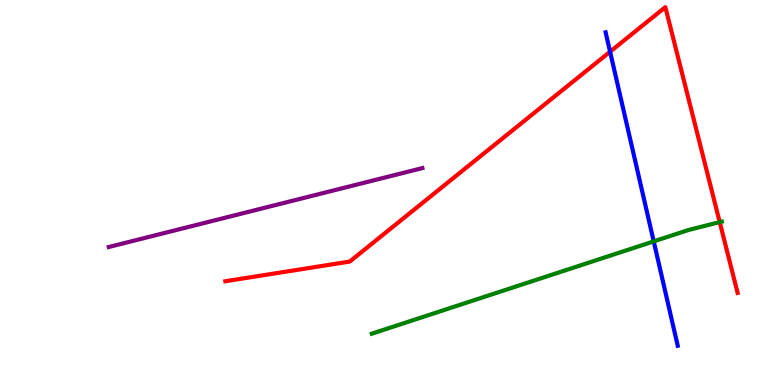[{'lines': ['blue', 'red'], 'intersections': [{'x': 7.87, 'y': 8.66}]}, {'lines': ['green', 'red'], 'intersections': [{'x': 9.29, 'y': 4.23}]}, {'lines': ['purple', 'red'], 'intersections': []}, {'lines': ['blue', 'green'], 'intersections': [{'x': 8.44, 'y': 3.73}]}, {'lines': ['blue', 'purple'], 'intersections': []}, {'lines': ['green', 'purple'], 'intersections': []}]